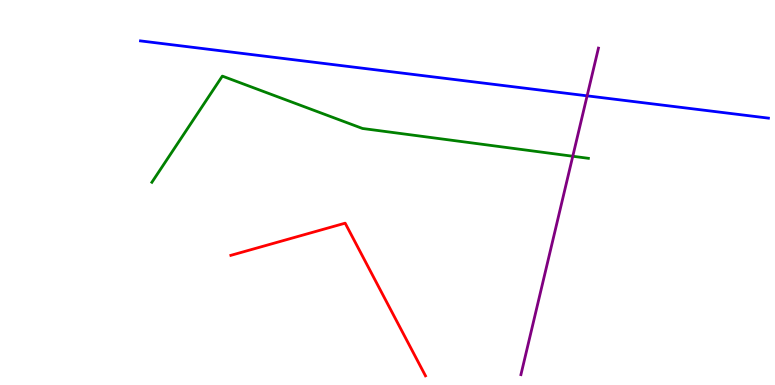[{'lines': ['blue', 'red'], 'intersections': []}, {'lines': ['green', 'red'], 'intersections': []}, {'lines': ['purple', 'red'], 'intersections': []}, {'lines': ['blue', 'green'], 'intersections': []}, {'lines': ['blue', 'purple'], 'intersections': [{'x': 7.58, 'y': 7.51}]}, {'lines': ['green', 'purple'], 'intersections': [{'x': 7.39, 'y': 5.94}]}]